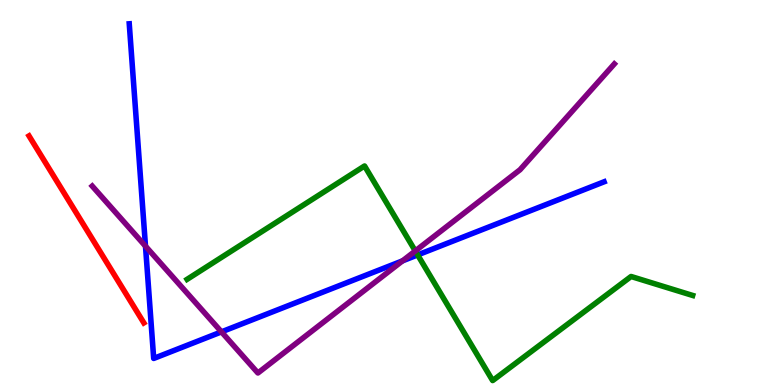[{'lines': ['blue', 'red'], 'intersections': []}, {'lines': ['green', 'red'], 'intersections': []}, {'lines': ['purple', 'red'], 'intersections': []}, {'lines': ['blue', 'green'], 'intersections': [{'x': 5.39, 'y': 3.38}]}, {'lines': ['blue', 'purple'], 'intersections': [{'x': 1.88, 'y': 3.61}, {'x': 2.86, 'y': 1.38}, {'x': 5.19, 'y': 3.22}]}, {'lines': ['green', 'purple'], 'intersections': [{'x': 5.36, 'y': 3.48}]}]